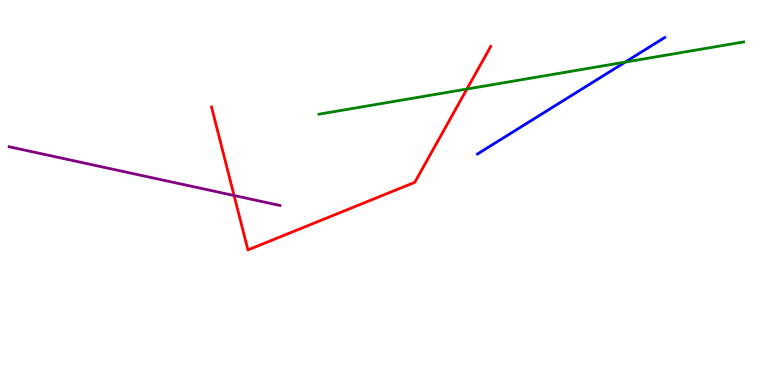[{'lines': ['blue', 'red'], 'intersections': []}, {'lines': ['green', 'red'], 'intersections': [{'x': 6.02, 'y': 7.69}]}, {'lines': ['purple', 'red'], 'intersections': [{'x': 3.02, 'y': 4.92}]}, {'lines': ['blue', 'green'], 'intersections': [{'x': 8.07, 'y': 8.39}]}, {'lines': ['blue', 'purple'], 'intersections': []}, {'lines': ['green', 'purple'], 'intersections': []}]